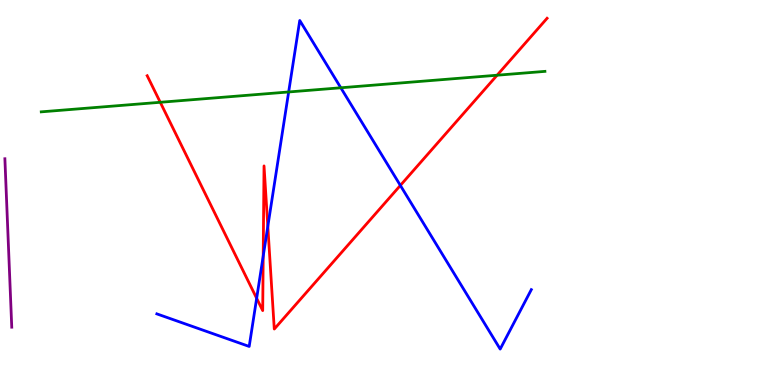[{'lines': ['blue', 'red'], 'intersections': [{'x': 3.31, 'y': 2.25}, {'x': 3.4, 'y': 3.35}, {'x': 3.46, 'y': 4.12}, {'x': 5.17, 'y': 5.18}]}, {'lines': ['green', 'red'], 'intersections': [{'x': 2.07, 'y': 7.34}, {'x': 6.41, 'y': 8.05}]}, {'lines': ['purple', 'red'], 'intersections': []}, {'lines': ['blue', 'green'], 'intersections': [{'x': 3.72, 'y': 7.61}, {'x': 4.4, 'y': 7.72}]}, {'lines': ['blue', 'purple'], 'intersections': []}, {'lines': ['green', 'purple'], 'intersections': []}]